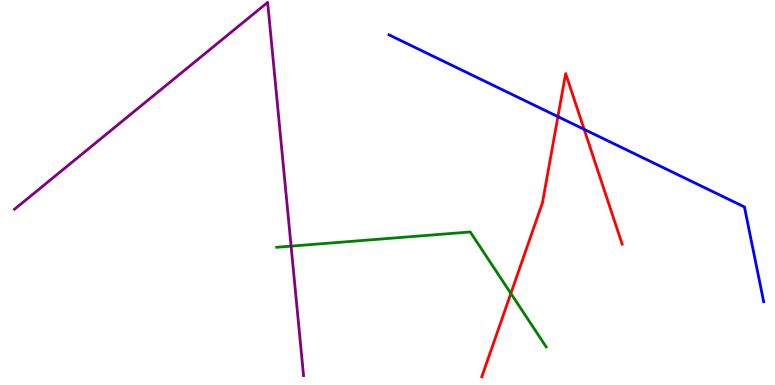[{'lines': ['blue', 'red'], 'intersections': [{'x': 7.2, 'y': 6.97}, {'x': 7.54, 'y': 6.64}]}, {'lines': ['green', 'red'], 'intersections': [{'x': 6.59, 'y': 2.38}]}, {'lines': ['purple', 'red'], 'intersections': []}, {'lines': ['blue', 'green'], 'intersections': []}, {'lines': ['blue', 'purple'], 'intersections': []}, {'lines': ['green', 'purple'], 'intersections': [{'x': 3.76, 'y': 3.61}]}]